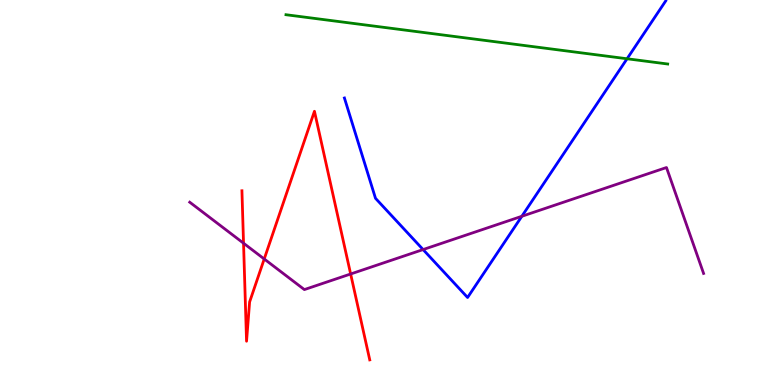[{'lines': ['blue', 'red'], 'intersections': []}, {'lines': ['green', 'red'], 'intersections': []}, {'lines': ['purple', 'red'], 'intersections': [{'x': 3.14, 'y': 3.68}, {'x': 3.41, 'y': 3.27}, {'x': 4.52, 'y': 2.88}]}, {'lines': ['blue', 'green'], 'intersections': [{'x': 8.09, 'y': 8.47}]}, {'lines': ['blue', 'purple'], 'intersections': [{'x': 5.46, 'y': 3.52}, {'x': 6.73, 'y': 4.38}]}, {'lines': ['green', 'purple'], 'intersections': []}]